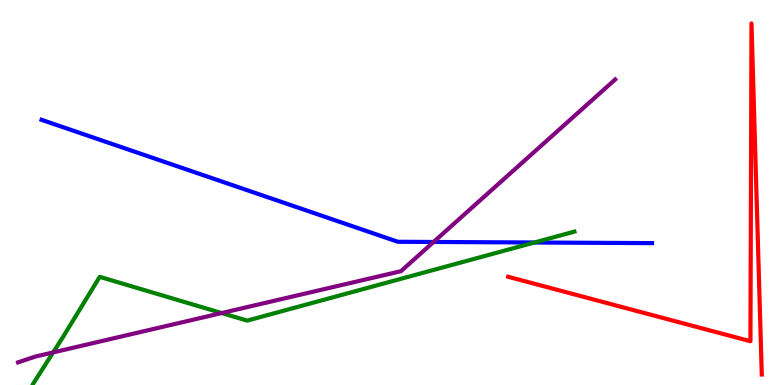[{'lines': ['blue', 'red'], 'intersections': []}, {'lines': ['green', 'red'], 'intersections': []}, {'lines': ['purple', 'red'], 'intersections': []}, {'lines': ['blue', 'green'], 'intersections': [{'x': 6.9, 'y': 3.7}]}, {'lines': ['blue', 'purple'], 'intersections': [{'x': 5.59, 'y': 3.72}]}, {'lines': ['green', 'purple'], 'intersections': [{'x': 0.686, 'y': 0.846}, {'x': 2.86, 'y': 1.87}]}]